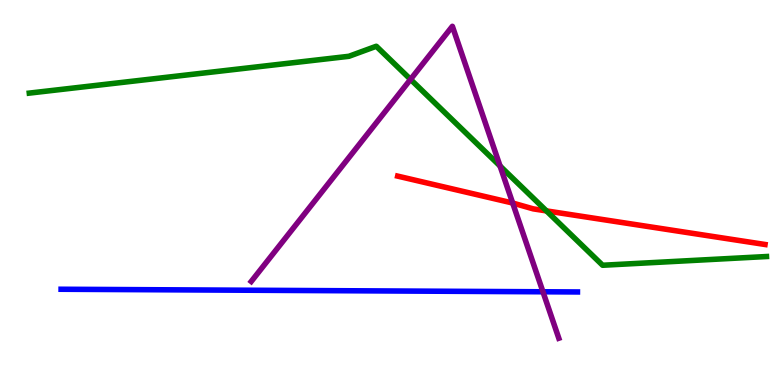[{'lines': ['blue', 'red'], 'intersections': []}, {'lines': ['green', 'red'], 'intersections': [{'x': 7.05, 'y': 4.52}]}, {'lines': ['purple', 'red'], 'intersections': [{'x': 6.62, 'y': 4.73}]}, {'lines': ['blue', 'green'], 'intersections': []}, {'lines': ['blue', 'purple'], 'intersections': [{'x': 7.01, 'y': 2.42}]}, {'lines': ['green', 'purple'], 'intersections': [{'x': 5.3, 'y': 7.94}, {'x': 6.45, 'y': 5.69}]}]